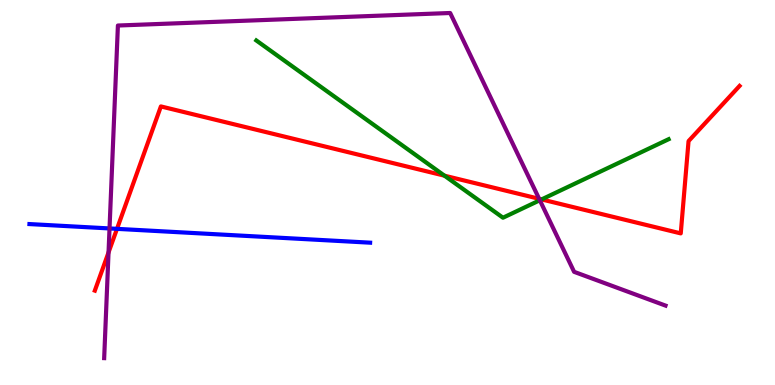[{'lines': ['blue', 'red'], 'intersections': [{'x': 1.51, 'y': 4.06}]}, {'lines': ['green', 'red'], 'intersections': [{'x': 5.74, 'y': 5.44}, {'x': 6.99, 'y': 4.82}]}, {'lines': ['purple', 'red'], 'intersections': [{'x': 1.4, 'y': 3.44}, {'x': 6.96, 'y': 4.84}]}, {'lines': ['blue', 'green'], 'intersections': []}, {'lines': ['blue', 'purple'], 'intersections': [{'x': 1.41, 'y': 4.07}]}, {'lines': ['green', 'purple'], 'intersections': [{'x': 6.97, 'y': 4.8}]}]